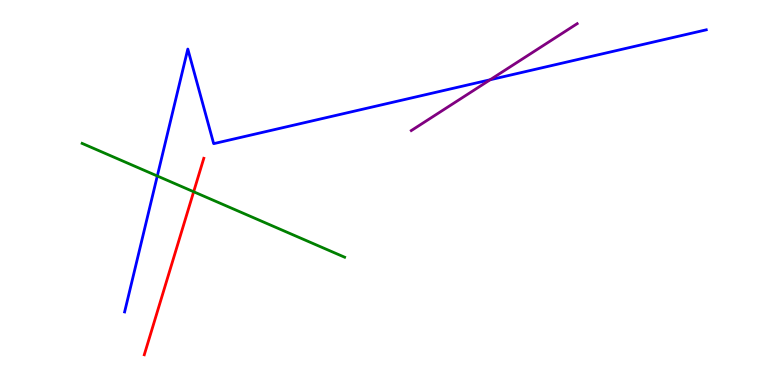[{'lines': ['blue', 'red'], 'intersections': []}, {'lines': ['green', 'red'], 'intersections': [{'x': 2.5, 'y': 5.02}]}, {'lines': ['purple', 'red'], 'intersections': []}, {'lines': ['blue', 'green'], 'intersections': [{'x': 2.03, 'y': 5.43}]}, {'lines': ['blue', 'purple'], 'intersections': [{'x': 6.32, 'y': 7.93}]}, {'lines': ['green', 'purple'], 'intersections': []}]